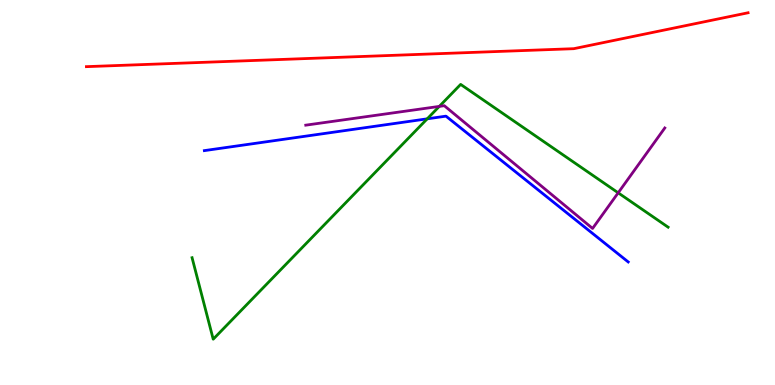[{'lines': ['blue', 'red'], 'intersections': []}, {'lines': ['green', 'red'], 'intersections': []}, {'lines': ['purple', 'red'], 'intersections': []}, {'lines': ['blue', 'green'], 'intersections': [{'x': 5.51, 'y': 6.91}]}, {'lines': ['blue', 'purple'], 'intersections': []}, {'lines': ['green', 'purple'], 'intersections': [{'x': 5.67, 'y': 7.24}, {'x': 7.98, 'y': 4.99}]}]